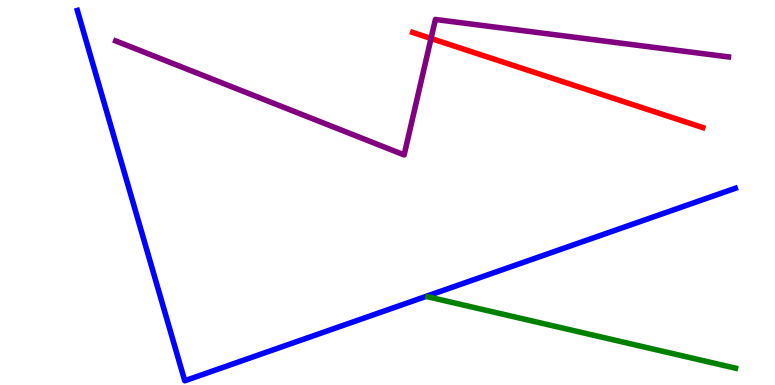[{'lines': ['blue', 'red'], 'intersections': []}, {'lines': ['green', 'red'], 'intersections': []}, {'lines': ['purple', 'red'], 'intersections': [{'x': 5.56, 'y': 9.0}]}, {'lines': ['blue', 'green'], 'intersections': []}, {'lines': ['blue', 'purple'], 'intersections': []}, {'lines': ['green', 'purple'], 'intersections': []}]